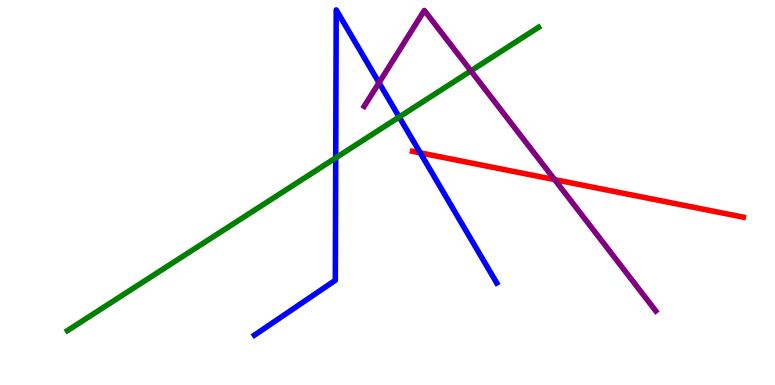[{'lines': ['blue', 'red'], 'intersections': [{'x': 5.42, 'y': 6.03}]}, {'lines': ['green', 'red'], 'intersections': []}, {'lines': ['purple', 'red'], 'intersections': [{'x': 7.16, 'y': 5.33}]}, {'lines': ['blue', 'green'], 'intersections': [{'x': 4.33, 'y': 5.9}, {'x': 5.15, 'y': 6.96}]}, {'lines': ['blue', 'purple'], 'intersections': [{'x': 4.89, 'y': 7.85}]}, {'lines': ['green', 'purple'], 'intersections': [{'x': 6.08, 'y': 8.16}]}]